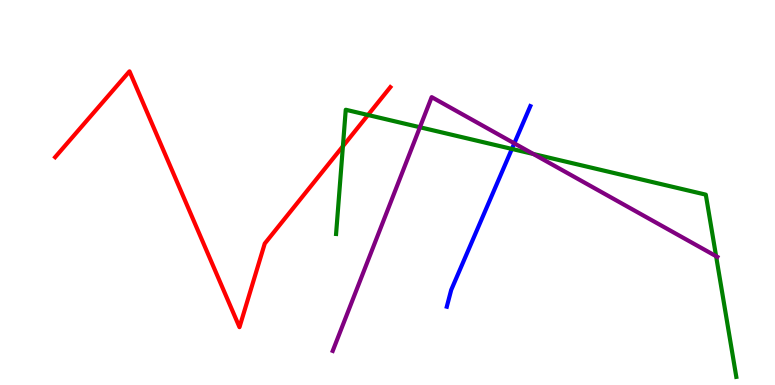[{'lines': ['blue', 'red'], 'intersections': []}, {'lines': ['green', 'red'], 'intersections': [{'x': 4.42, 'y': 6.2}, {'x': 4.75, 'y': 7.01}]}, {'lines': ['purple', 'red'], 'intersections': []}, {'lines': ['blue', 'green'], 'intersections': [{'x': 6.61, 'y': 6.13}]}, {'lines': ['blue', 'purple'], 'intersections': [{'x': 6.64, 'y': 6.28}]}, {'lines': ['green', 'purple'], 'intersections': [{'x': 5.42, 'y': 6.69}, {'x': 6.88, 'y': 6.0}, {'x': 9.24, 'y': 3.35}]}]